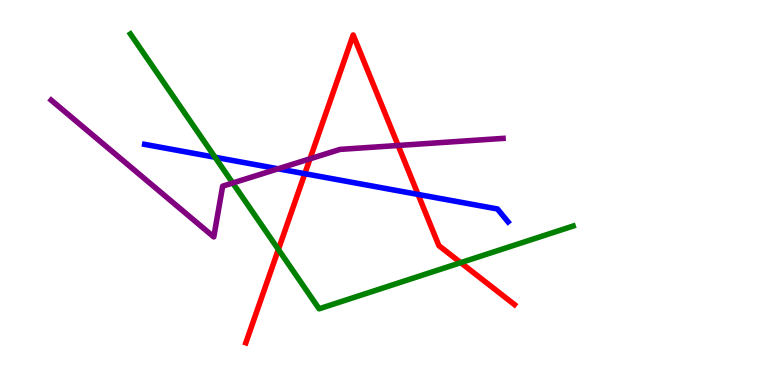[{'lines': ['blue', 'red'], 'intersections': [{'x': 3.93, 'y': 5.49}, {'x': 5.39, 'y': 4.95}]}, {'lines': ['green', 'red'], 'intersections': [{'x': 3.59, 'y': 3.52}, {'x': 5.94, 'y': 3.18}]}, {'lines': ['purple', 'red'], 'intersections': [{'x': 4.0, 'y': 5.87}, {'x': 5.14, 'y': 6.22}]}, {'lines': ['blue', 'green'], 'intersections': [{'x': 2.77, 'y': 5.92}]}, {'lines': ['blue', 'purple'], 'intersections': [{'x': 3.59, 'y': 5.62}]}, {'lines': ['green', 'purple'], 'intersections': [{'x': 3.0, 'y': 5.25}]}]